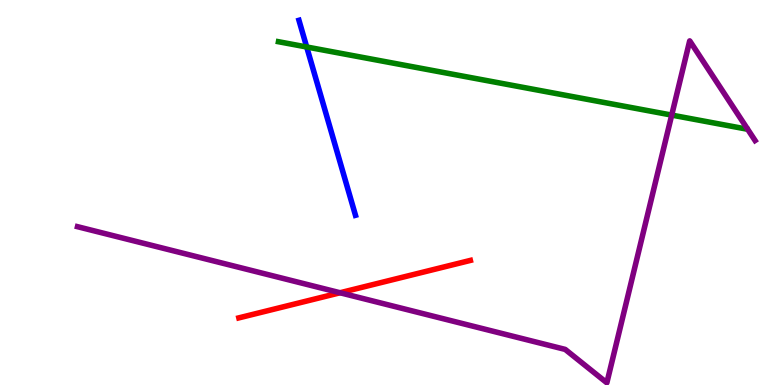[{'lines': ['blue', 'red'], 'intersections': []}, {'lines': ['green', 'red'], 'intersections': []}, {'lines': ['purple', 'red'], 'intersections': [{'x': 4.39, 'y': 2.4}]}, {'lines': ['blue', 'green'], 'intersections': [{'x': 3.96, 'y': 8.78}]}, {'lines': ['blue', 'purple'], 'intersections': []}, {'lines': ['green', 'purple'], 'intersections': [{'x': 8.67, 'y': 7.01}]}]